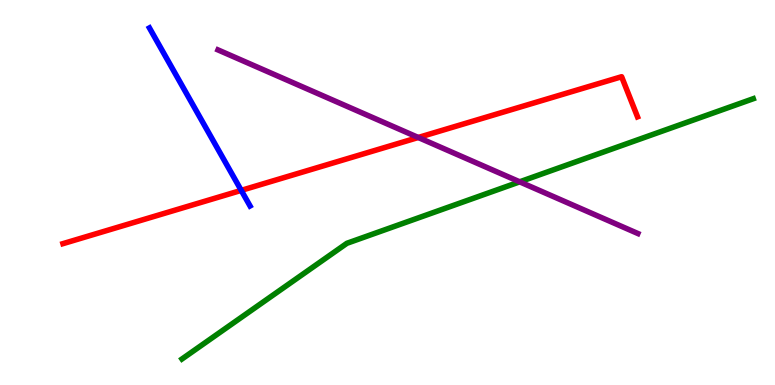[{'lines': ['blue', 'red'], 'intersections': [{'x': 3.11, 'y': 5.06}]}, {'lines': ['green', 'red'], 'intersections': []}, {'lines': ['purple', 'red'], 'intersections': [{'x': 5.4, 'y': 6.43}]}, {'lines': ['blue', 'green'], 'intersections': []}, {'lines': ['blue', 'purple'], 'intersections': []}, {'lines': ['green', 'purple'], 'intersections': [{'x': 6.71, 'y': 5.28}]}]